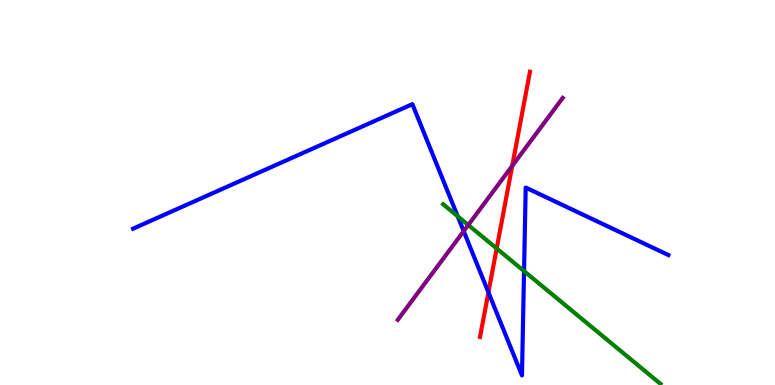[{'lines': ['blue', 'red'], 'intersections': [{'x': 6.3, 'y': 2.41}]}, {'lines': ['green', 'red'], 'intersections': [{'x': 6.41, 'y': 3.55}]}, {'lines': ['purple', 'red'], 'intersections': [{'x': 6.61, 'y': 5.69}]}, {'lines': ['blue', 'green'], 'intersections': [{'x': 5.91, 'y': 4.38}, {'x': 6.76, 'y': 2.96}]}, {'lines': ['blue', 'purple'], 'intersections': [{'x': 5.98, 'y': 4.0}]}, {'lines': ['green', 'purple'], 'intersections': [{'x': 6.04, 'y': 4.16}]}]